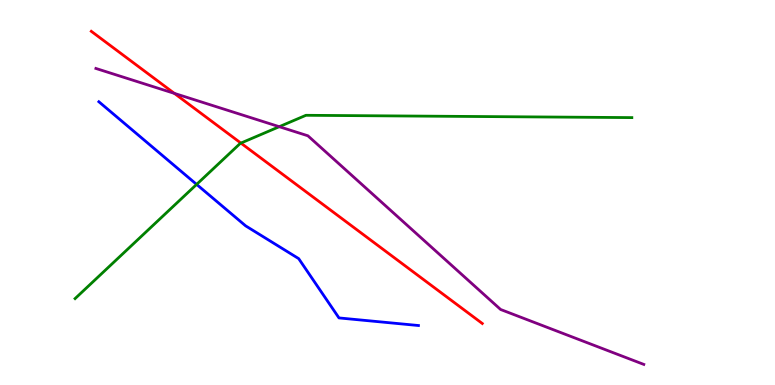[{'lines': ['blue', 'red'], 'intersections': []}, {'lines': ['green', 'red'], 'intersections': [{'x': 3.11, 'y': 6.28}]}, {'lines': ['purple', 'red'], 'intersections': [{'x': 2.25, 'y': 7.57}]}, {'lines': ['blue', 'green'], 'intersections': [{'x': 2.54, 'y': 5.21}]}, {'lines': ['blue', 'purple'], 'intersections': []}, {'lines': ['green', 'purple'], 'intersections': [{'x': 3.6, 'y': 6.71}]}]